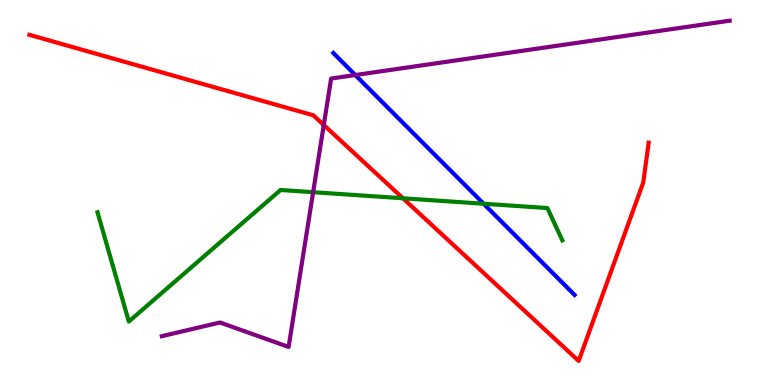[{'lines': ['blue', 'red'], 'intersections': []}, {'lines': ['green', 'red'], 'intersections': [{'x': 5.2, 'y': 4.85}]}, {'lines': ['purple', 'red'], 'intersections': [{'x': 4.18, 'y': 6.75}]}, {'lines': ['blue', 'green'], 'intersections': [{'x': 6.24, 'y': 4.71}]}, {'lines': ['blue', 'purple'], 'intersections': [{'x': 4.58, 'y': 8.05}]}, {'lines': ['green', 'purple'], 'intersections': [{'x': 4.04, 'y': 5.01}]}]